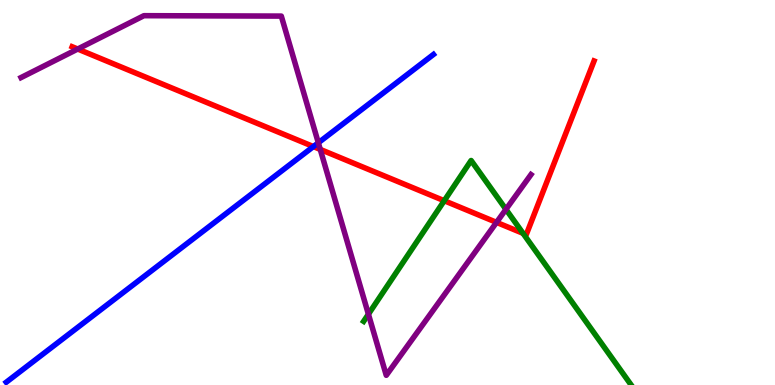[{'lines': ['blue', 'red'], 'intersections': [{'x': 4.04, 'y': 6.19}]}, {'lines': ['green', 'red'], 'intersections': [{'x': 5.73, 'y': 4.79}, {'x': 6.75, 'y': 3.94}]}, {'lines': ['purple', 'red'], 'intersections': [{'x': 1.0, 'y': 8.73}, {'x': 4.13, 'y': 6.12}, {'x': 6.41, 'y': 4.22}]}, {'lines': ['blue', 'green'], 'intersections': []}, {'lines': ['blue', 'purple'], 'intersections': [{'x': 4.11, 'y': 6.29}]}, {'lines': ['green', 'purple'], 'intersections': [{'x': 4.75, 'y': 1.84}, {'x': 6.53, 'y': 4.56}]}]